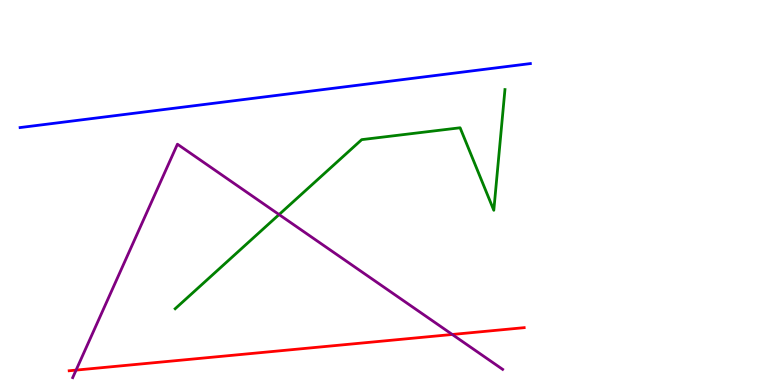[{'lines': ['blue', 'red'], 'intersections': []}, {'lines': ['green', 'red'], 'intersections': []}, {'lines': ['purple', 'red'], 'intersections': [{'x': 0.982, 'y': 0.387}, {'x': 5.84, 'y': 1.31}]}, {'lines': ['blue', 'green'], 'intersections': []}, {'lines': ['blue', 'purple'], 'intersections': []}, {'lines': ['green', 'purple'], 'intersections': [{'x': 3.6, 'y': 4.43}]}]